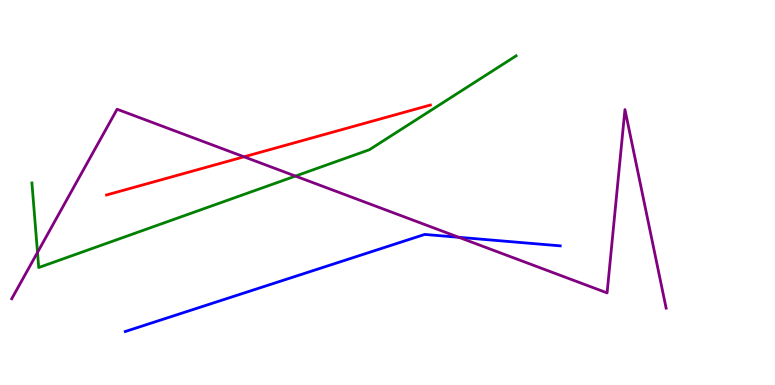[{'lines': ['blue', 'red'], 'intersections': []}, {'lines': ['green', 'red'], 'intersections': []}, {'lines': ['purple', 'red'], 'intersections': [{'x': 3.15, 'y': 5.93}]}, {'lines': ['blue', 'green'], 'intersections': []}, {'lines': ['blue', 'purple'], 'intersections': [{'x': 5.92, 'y': 3.84}]}, {'lines': ['green', 'purple'], 'intersections': [{'x': 0.484, 'y': 3.44}, {'x': 3.81, 'y': 5.43}]}]